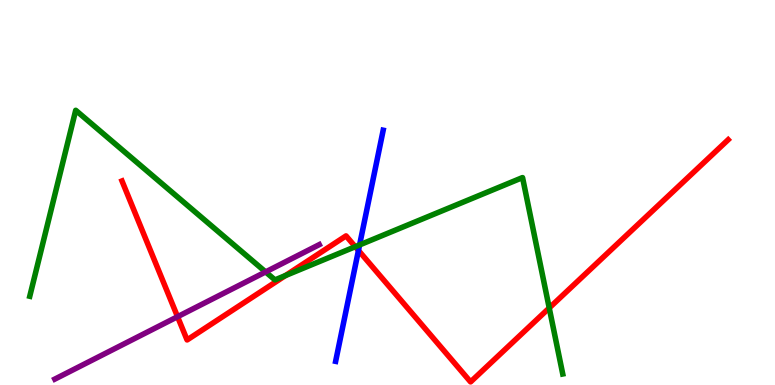[{'lines': ['blue', 'red'], 'intersections': [{'x': 4.63, 'y': 3.49}]}, {'lines': ['green', 'red'], 'intersections': [{'x': 3.68, 'y': 2.84}, {'x': 4.58, 'y': 3.59}, {'x': 7.09, 'y': 2.0}]}, {'lines': ['purple', 'red'], 'intersections': [{'x': 2.29, 'y': 1.77}]}, {'lines': ['blue', 'green'], 'intersections': [{'x': 4.64, 'y': 3.64}]}, {'lines': ['blue', 'purple'], 'intersections': []}, {'lines': ['green', 'purple'], 'intersections': [{'x': 3.43, 'y': 2.94}]}]